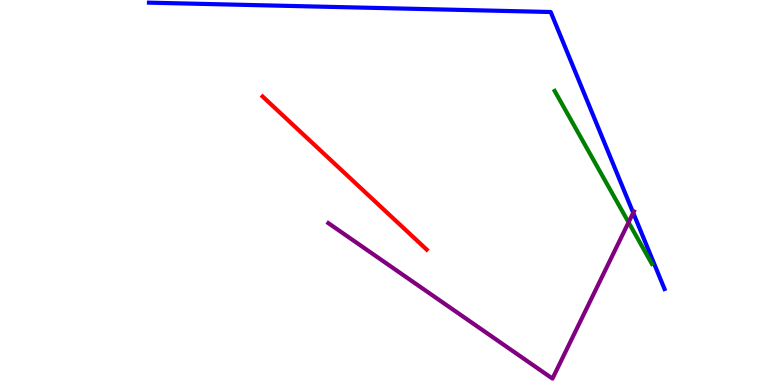[{'lines': ['blue', 'red'], 'intersections': []}, {'lines': ['green', 'red'], 'intersections': []}, {'lines': ['purple', 'red'], 'intersections': []}, {'lines': ['blue', 'green'], 'intersections': []}, {'lines': ['blue', 'purple'], 'intersections': [{'x': 8.17, 'y': 4.47}]}, {'lines': ['green', 'purple'], 'intersections': [{'x': 8.11, 'y': 4.22}]}]